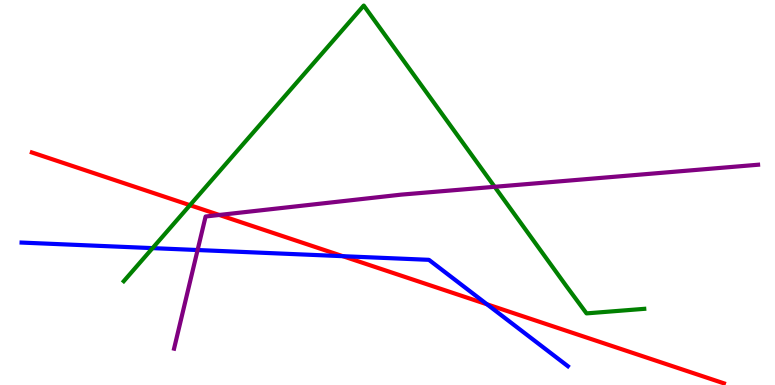[{'lines': ['blue', 'red'], 'intersections': [{'x': 4.42, 'y': 3.35}, {'x': 6.28, 'y': 2.1}]}, {'lines': ['green', 'red'], 'intersections': [{'x': 2.45, 'y': 4.67}]}, {'lines': ['purple', 'red'], 'intersections': [{'x': 2.83, 'y': 4.42}]}, {'lines': ['blue', 'green'], 'intersections': [{'x': 1.97, 'y': 3.56}]}, {'lines': ['blue', 'purple'], 'intersections': [{'x': 2.55, 'y': 3.51}]}, {'lines': ['green', 'purple'], 'intersections': [{'x': 6.38, 'y': 5.15}]}]